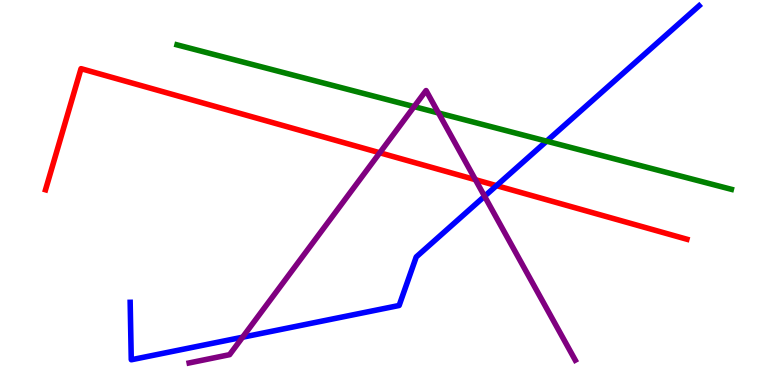[{'lines': ['blue', 'red'], 'intersections': [{'x': 6.41, 'y': 5.18}]}, {'lines': ['green', 'red'], 'intersections': []}, {'lines': ['purple', 'red'], 'intersections': [{'x': 4.9, 'y': 6.03}, {'x': 6.13, 'y': 5.33}]}, {'lines': ['blue', 'green'], 'intersections': [{'x': 7.05, 'y': 6.33}]}, {'lines': ['blue', 'purple'], 'intersections': [{'x': 3.13, 'y': 1.24}, {'x': 6.25, 'y': 4.9}]}, {'lines': ['green', 'purple'], 'intersections': [{'x': 5.34, 'y': 7.23}, {'x': 5.66, 'y': 7.07}]}]